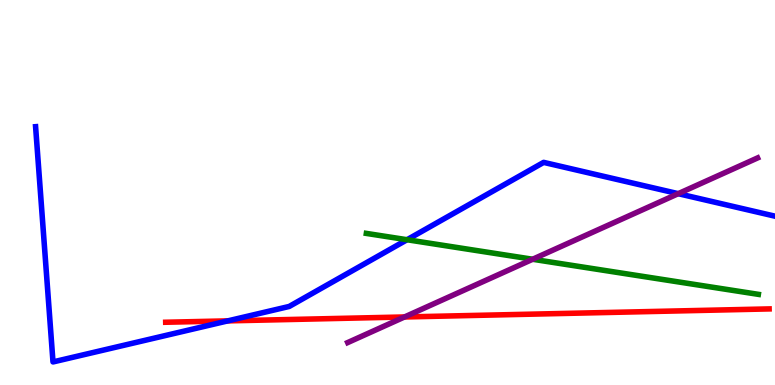[{'lines': ['blue', 'red'], 'intersections': [{'x': 2.94, 'y': 1.67}]}, {'lines': ['green', 'red'], 'intersections': []}, {'lines': ['purple', 'red'], 'intersections': [{'x': 5.22, 'y': 1.77}]}, {'lines': ['blue', 'green'], 'intersections': [{'x': 5.25, 'y': 3.77}]}, {'lines': ['blue', 'purple'], 'intersections': [{'x': 8.75, 'y': 4.97}]}, {'lines': ['green', 'purple'], 'intersections': [{'x': 6.87, 'y': 3.27}]}]